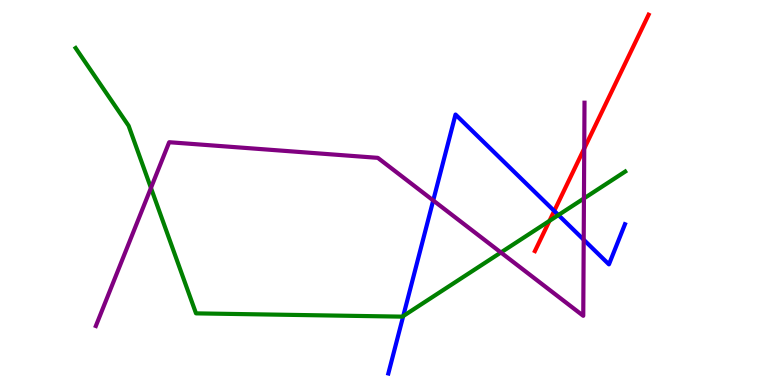[{'lines': ['blue', 'red'], 'intersections': [{'x': 7.15, 'y': 4.52}]}, {'lines': ['green', 'red'], 'intersections': [{'x': 7.09, 'y': 4.26}]}, {'lines': ['purple', 'red'], 'intersections': [{'x': 7.54, 'y': 6.14}]}, {'lines': ['blue', 'green'], 'intersections': [{'x': 5.2, 'y': 1.79}, {'x': 7.21, 'y': 4.41}]}, {'lines': ['blue', 'purple'], 'intersections': [{'x': 5.59, 'y': 4.79}, {'x': 7.53, 'y': 3.77}]}, {'lines': ['green', 'purple'], 'intersections': [{'x': 1.95, 'y': 5.12}, {'x': 6.46, 'y': 3.44}, {'x': 7.53, 'y': 4.85}]}]